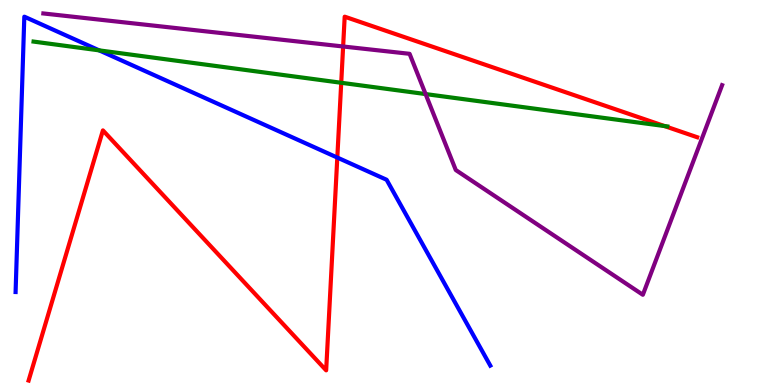[{'lines': ['blue', 'red'], 'intersections': [{'x': 4.35, 'y': 5.91}]}, {'lines': ['green', 'red'], 'intersections': [{'x': 4.4, 'y': 7.85}, {'x': 8.57, 'y': 6.73}]}, {'lines': ['purple', 'red'], 'intersections': [{'x': 4.43, 'y': 8.79}]}, {'lines': ['blue', 'green'], 'intersections': [{'x': 1.28, 'y': 8.69}]}, {'lines': ['blue', 'purple'], 'intersections': []}, {'lines': ['green', 'purple'], 'intersections': [{'x': 5.49, 'y': 7.56}]}]